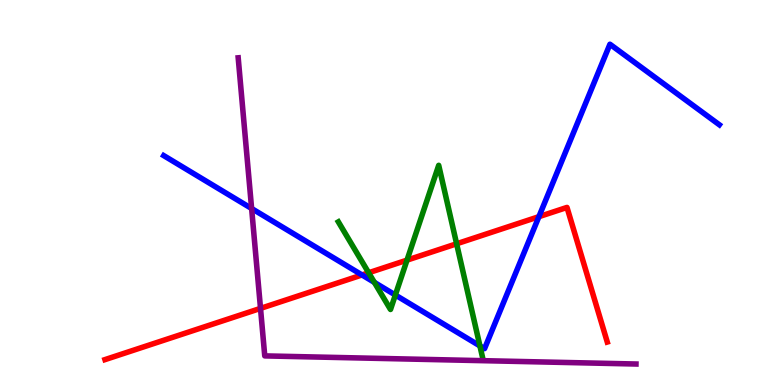[{'lines': ['blue', 'red'], 'intersections': [{'x': 4.67, 'y': 2.86}, {'x': 6.95, 'y': 4.37}]}, {'lines': ['green', 'red'], 'intersections': [{'x': 4.76, 'y': 2.92}, {'x': 5.25, 'y': 3.24}, {'x': 5.89, 'y': 3.67}]}, {'lines': ['purple', 'red'], 'intersections': [{'x': 3.36, 'y': 1.99}]}, {'lines': ['blue', 'green'], 'intersections': [{'x': 4.83, 'y': 2.67}, {'x': 5.1, 'y': 2.34}, {'x': 6.19, 'y': 1.02}]}, {'lines': ['blue', 'purple'], 'intersections': [{'x': 3.25, 'y': 4.58}]}, {'lines': ['green', 'purple'], 'intersections': []}]